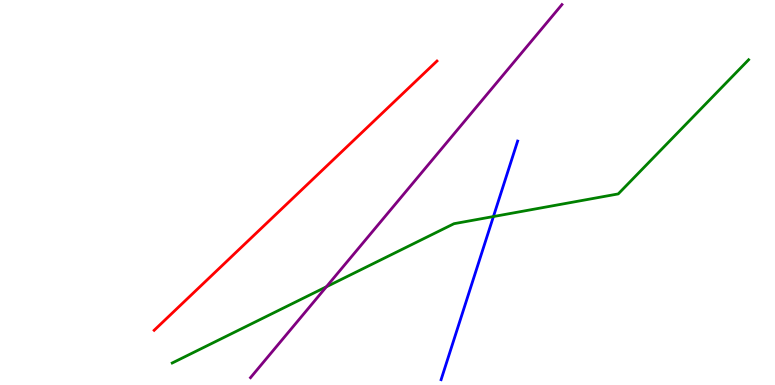[{'lines': ['blue', 'red'], 'intersections': []}, {'lines': ['green', 'red'], 'intersections': []}, {'lines': ['purple', 'red'], 'intersections': []}, {'lines': ['blue', 'green'], 'intersections': [{'x': 6.37, 'y': 4.38}]}, {'lines': ['blue', 'purple'], 'intersections': []}, {'lines': ['green', 'purple'], 'intersections': [{'x': 4.21, 'y': 2.55}]}]